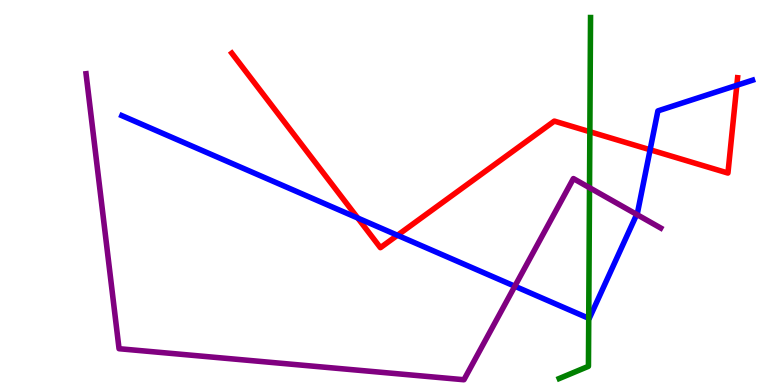[{'lines': ['blue', 'red'], 'intersections': [{'x': 4.62, 'y': 4.34}, {'x': 5.13, 'y': 3.89}, {'x': 8.39, 'y': 6.11}, {'x': 9.51, 'y': 7.78}]}, {'lines': ['green', 'red'], 'intersections': [{'x': 7.61, 'y': 6.58}]}, {'lines': ['purple', 'red'], 'intersections': []}, {'lines': ['blue', 'green'], 'intersections': [{'x': 7.6, 'y': 1.73}]}, {'lines': ['blue', 'purple'], 'intersections': [{'x': 6.64, 'y': 2.57}, {'x': 8.22, 'y': 4.43}]}, {'lines': ['green', 'purple'], 'intersections': [{'x': 7.61, 'y': 5.12}]}]